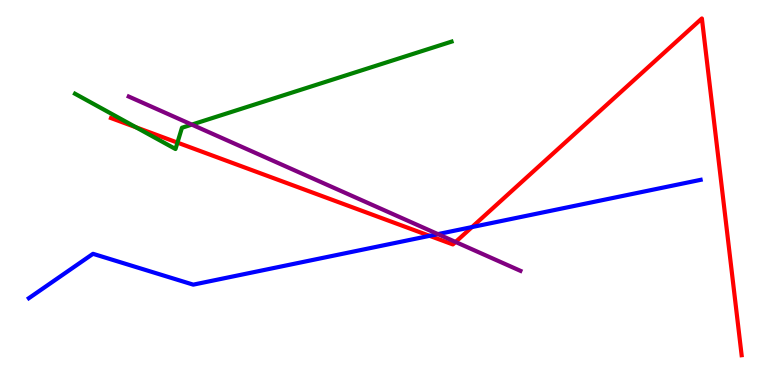[{'lines': ['blue', 'red'], 'intersections': [{'x': 5.54, 'y': 3.87}, {'x': 6.09, 'y': 4.1}]}, {'lines': ['green', 'red'], 'intersections': [{'x': 1.76, 'y': 6.69}, {'x': 2.29, 'y': 6.3}]}, {'lines': ['purple', 'red'], 'intersections': [{'x': 5.88, 'y': 3.72}]}, {'lines': ['blue', 'green'], 'intersections': []}, {'lines': ['blue', 'purple'], 'intersections': [{'x': 5.65, 'y': 3.92}]}, {'lines': ['green', 'purple'], 'intersections': [{'x': 2.47, 'y': 6.76}]}]